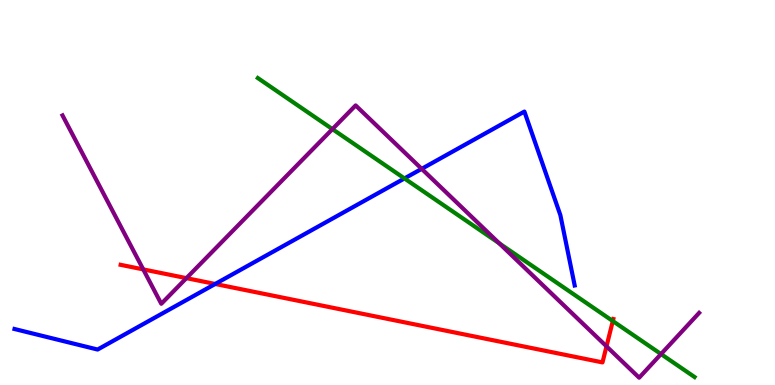[{'lines': ['blue', 'red'], 'intersections': [{'x': 2.78, 'y': 2.62}]}, {'lines': ['green', 'red'], 'intersections': [{'x': 7.91, 'y': 1.66}]}, {'lines': ['purple', 'red'], 'intersections': [{'x': 1.85, 'y': 3.0}, {'x': 2.41, 'y': 2.78}, {'x': 7.83, 'y': 1.0}]}, {'lines': ['blue', 'green'], 'intersections': [{'x': 5.22, 'y': 5.37}]}, {'lines': ['blue', 'purple'], 'intersections': [{'x': 5.44, 'y': 5.61}]}, {'lines': ['green', 'purple'], 'intersections': [{'x': 4.29, 'y': 6.65}, {'x': 6.44, 'y': 3.68}, {'x': 8.53, 'y': 0.803}]}]